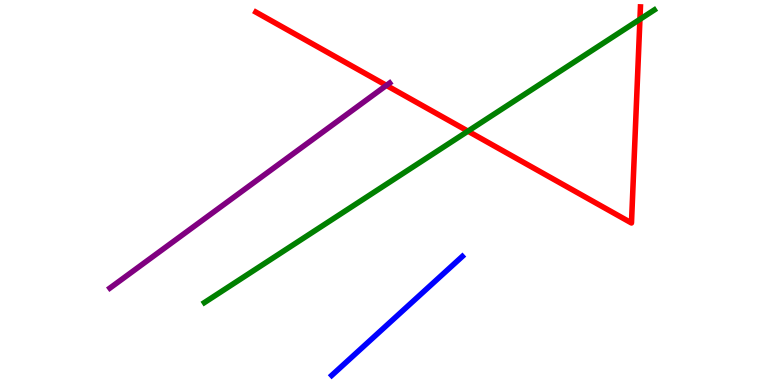[{'lines': ['blue', 'red'], 'intersections': []}, {'lines': ['green', 'red'], 'intersections': [{'x': 6.04, 'y': 6.59}, {'x': 8.26, 'y': 9.5}]}, {'lines': ['purple', 'red'], 'intersections': [{'x': 4.99, 'y': 7.78}]}, {'lines': ['blue', 'green'], 'intersections': []}, {'lines': ['blue', 'purple'], 'intersections': []}, {'lines': ['green', 'purple'], 'intersections': []}]